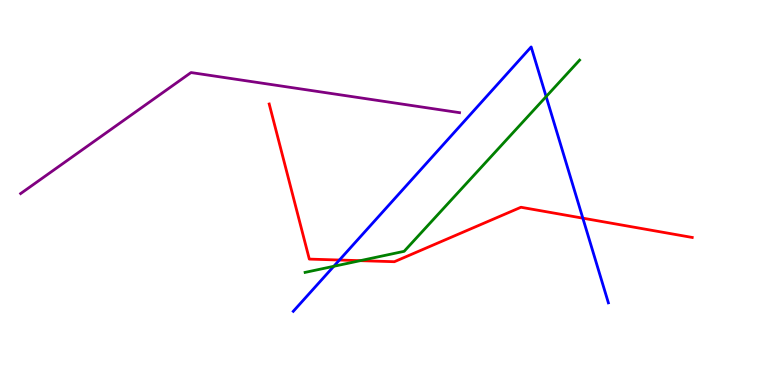[{'lines': ['blue', 'red'], 'intersections': [{'x': 4.38, 'y': 3.25}, {'x': 7.52, 'y': 4.33}]}, {'lines': ['green', 'red'], 'intersections': [{'x': 4.65, 'y': 3.23}]}, {'lines': ['purple', 'red'], 'intersections': []}, {'lines': ['blue', 'green'], 'intersections': [{'x': 4.31, 'y': 3.08}, {'x': 7.05, 'y': 7.49}]}, {'lines': ['blue', 'purple'], 'intersections': []}, {'lines': ['green', 'purple'], 'intersections': []}]